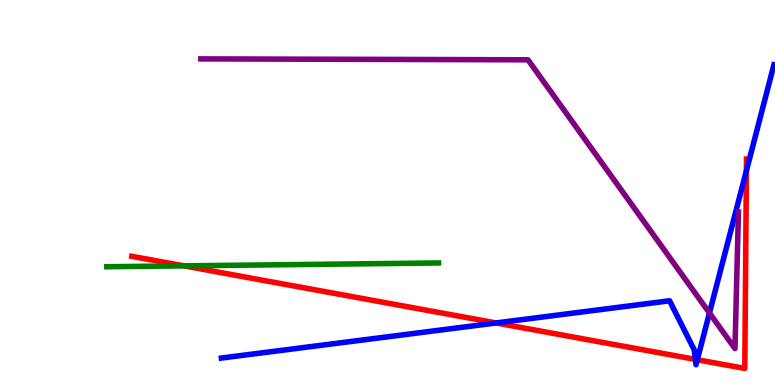[{'lines': ['blue', 'red'], 'intersections': [{'x': 6.4, 'y': 1.61}, {'x': 8.97, 'y': 0.665}, {'x': 9.0, 'y': 0.656}, {'x': 9.63, 'y': 5.56}]}, {'lines': ['green', 'red'], 'intersections': [{'x': 2.37, 'y': 3.09}]}, {'lines': ['purple', 'red'], 'intersections': []}, {'lines': ['blue', 'green'], 'intersections': []}, {'lines': ['blue', 'purple'], 'intersections': [{'x': 9.15, 'y': 1.87}]}, {'lines': ['green', 'purple'], 'intersections': []}]